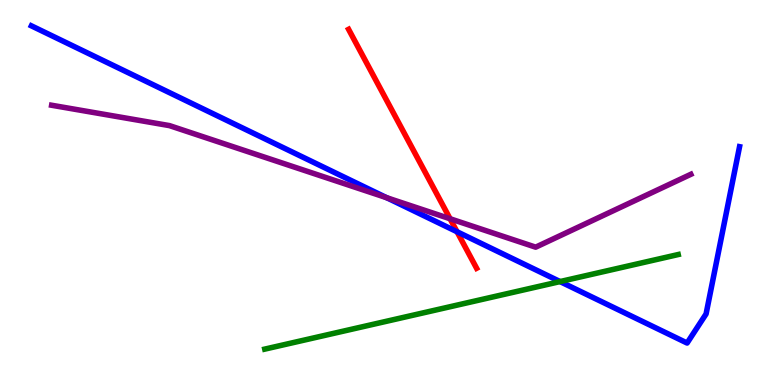[{'lines': ['blue', 'red'], 'intersections': [{'x': 5.9, 'y': 3.98}]}, {'lines': ['green', 'red'], 'intersections': []}, {'lines': ['purple', 'red'], 'intersections': [{'x': 5.81, 'y': 4.32}]}, {'lines': ['blue', 'green'], 'intersections': [{'x': 7.23, 'y': 2.69}]}, {'lines': ['blue', 'purple'], 'intersections': [{'x': 4.99, 'y': 4.86}]}, {'lines': ['green', 'purple'], 'intersections': []}]